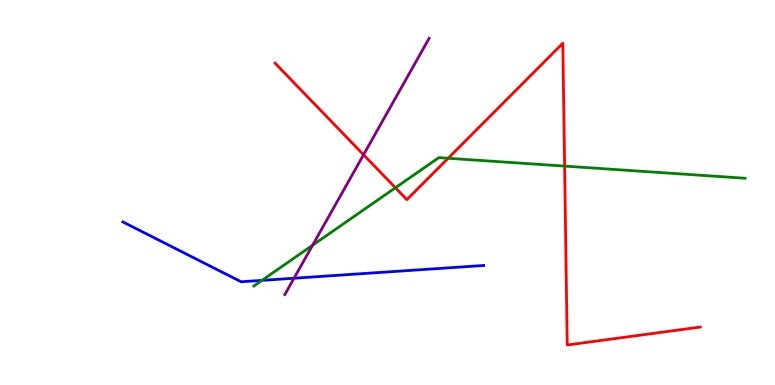[{'lines': ['blue', 'red'], 'intersections': []}, {'lines': ['green', 'red'], 'intersections': [{'x': 5.1, 'y': 5.12}, {'x': 5.78, 'y': 5.89}, {'x': 7.29, 'y': 5.69}]}, {'lines': ['purple', 'red'], 'intersections': [{'x': 4.69, 'y': 5.98}]}, {'lines': ['blue', 'green'], 'intersections': [{'x': 3.38, 'y': 2.72}]}, {'lines': ['blue', 'purple'], 'intersections': [{'x': 3.79, 'y': 2.77}]}, {'lines': ['green', 'purple'], 'intersections': [{'x': 4.03, 'y': 3.63}]}]